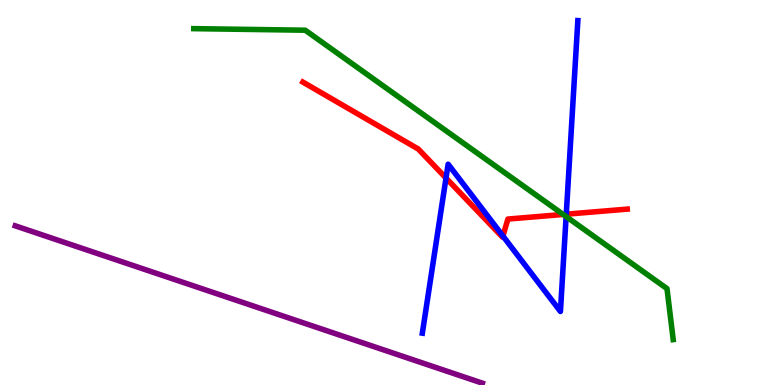[{'lines': ['blue', 'red'], 'intersections': [{'x': 5.75, 'y': 5.38}, {'x': 6.49, 'y': 3.87}, {'x': 7.31, 'y': 4.44}]}, {'lines': ['green', 'red'], 'intersections': [{'x': 7.27, 'y': 4.43}]}, {'lines': ['purple', 'red'], 'intersections': []}, {'lines': ['blue', 'green'], 'intersections': [{'x': 7.3, 'y': 4.38}]}, {'lines': ['blue', 'purple'], 'intersections': []}, {'lines': ['green', 'purple'], 'intersections': []}]